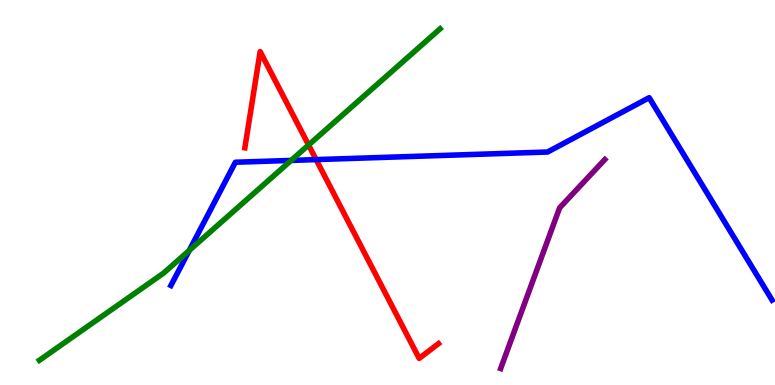[{'lines': ['blue', 'red'], 'intersections': [{'x': 4.08, 'y': 5.85}]}, {'lines': ['green', 'red'], 'intersections': [{'x': 3.98, 'y': 6.23}]}, {'lines': ['purple', 'red'], 'intersections': []}, {'lines': ['blue', 'green'], 'intersections': [{'x': 2.44, 'y': 3.5}, {'x': 3.76, 'y': 5.83}]}, {'lines': ['blue', 'purple'], 'intersections': []}, {'lines': ['green', 'purple'], 'intersections': []}]